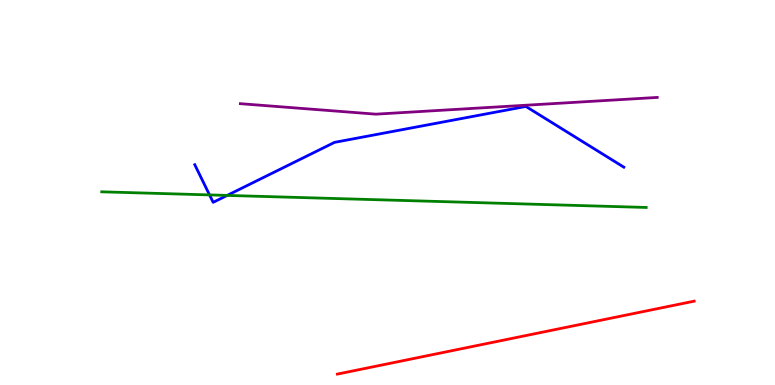[{'lines': ['blue', 'red'], 'intersections': []}, {'lines': ['green', 'red'], 'intersections': []}, {'lines': ['purple', 'red'], 'intersections': []}, {'lines': ['blue', 'green'], 'intersections': [{'x': 2.7, 'y': 4.94}, {'x': 2.93, 'y': 4.92}]}, {'lines': ['blue', 'purple'], 'intersections': []}, {'lines': ['green', 'purple'], 'intersections': []}]